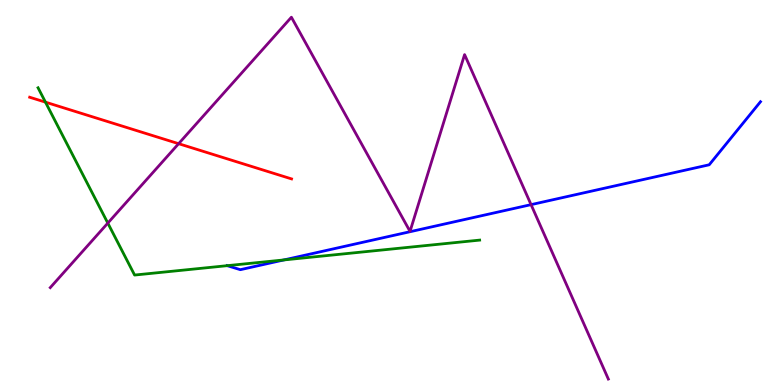[{'lines': ['blue', 'red'], 'intersections': []}, {'lines': ['green', 'red'], 'intersections': [{'x': 0.587, 'y': 7.35}]}, {'lines': ['purple', 'red'], 'intersections': [{'x': 2.3, 'y': 6.27}]}, {'lines': ['blue', 'green'], 'intersections': [{'x': 2.93, 'y': 3.1}, {'x': 3.66, 'y': 3.25}]}, {'lines': ['blue', 'purple'], 'intersections': [{'x': 6.85, 'y': 4.68}]}, {'lines': ['green', 'purple'], 'intersections': [{'x': 1.39, 'y': 4.21}]}]